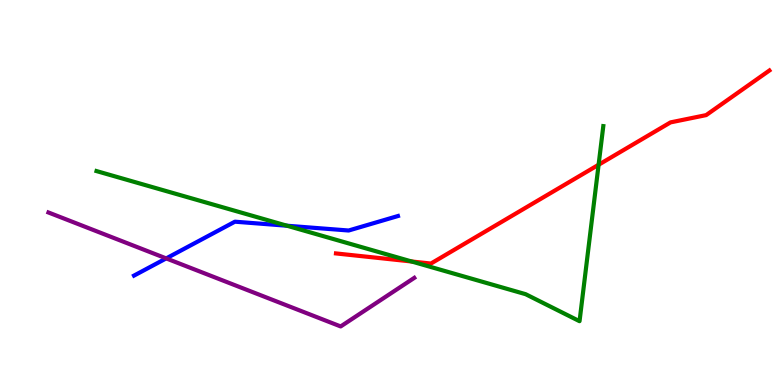[{'lines': ['blue', 'red'], 'intersections': []}, {'lines': ['green', 'red'], 'intersections': [{'x': 5.31, 'y': 3.21}, {'x': 7.72, 'y': 5.72}]}, {'lines': ['purple', 'red'], 'intersections': []}, {'lines': ['blue', 'green'], 'intersections': [{'x': 3.7, 'y': 4.14}]}, {'lines': ['blue', 'purple'], 'intersections': [{'x': 2.14, 'y': 3.29}]}, {'lines': ['green', 'purple'], 'intersections': []}]